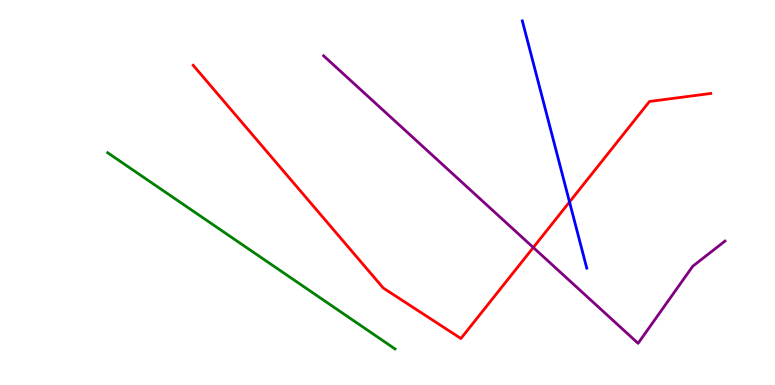[{'lines': ['blue', 'red'], 'intersections': [{'x': 7.35, 'y': 4.75}]}, {'lines': ['green', 'red'], 'intersections': []}, {'lines': ['purple', 'red'], 'intersections': [{'x': 6.88, 'y': 3.57}]}, {'lines': ['blue', 'green'], 'intersections': []}, {'lines': ['blue', 'purple'], 'intersections': []}, {'lines': ['green', 'purple'], 'intersections': []}]